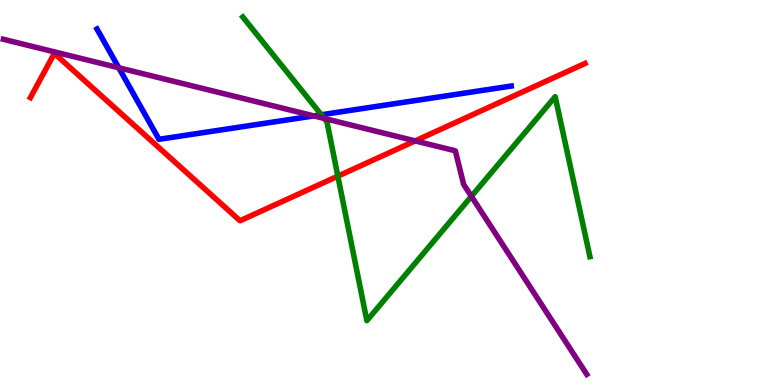[{'lines': ['blue', 'red'], 'intersections': []}, {'lines': ['green', 'red'], 'intersections': [{'x': 4.36, 'y': 5.42}]}, {'lines': ['purple', 'red'], 'intersections': [{'x': 5.36, 'y': 6.34}]}, {'lines': ['blue', 'green'], 'intersections': [{'x': 4.15, 'y': 7.02}]}, {'lines': ['blue', 'purple'], 'intersections': [{'x': 1.53, 'y': 8.24}, {'x': 4.05, 'y': 6.99}]}, {'lines': ['green', 'purple'], 'intersections': [{'x': 4.18, 'y': 6.92}, {'x': 6.08, 'y': 4.9}]}]